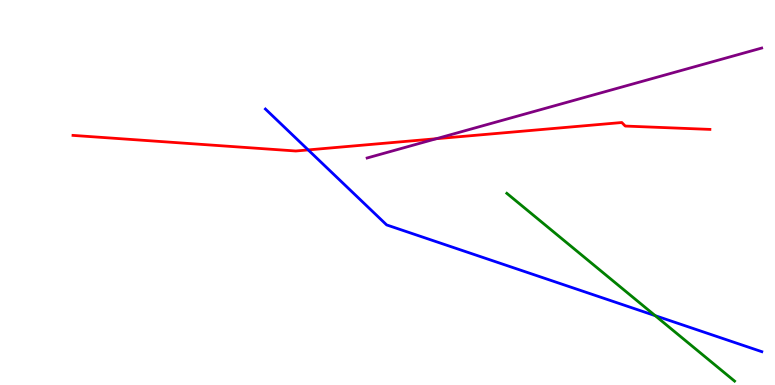[{'lines': ['blue', 'red'], 'intersections': [{'x': 3.98, 'y': 6.11}]}, {'lines': ['green', 'red'], 'intersections': []}, {'lines': ['purple', 'red'], 'intersections': [{'x': 5.63, 'y': 6.4}]}, {'lines': ['blue', 'green'], 'intersections': [{'x': 8.45, 'y': 1.8}]}, {'lines': ['blue', 'purple'], 'intersections': []}, {'lines': ['green', 'purple'], 'intersections': []}]